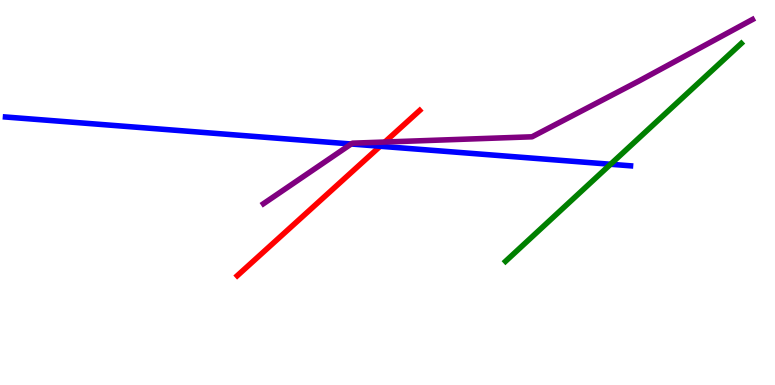[{'lines': ['blue', 'red'], 'intersections': [{'x': 4.91, 'y': 6.2}]}, {'lines': ['green', 'red'], 'intersections': []}, {'lines': ['purple', 'red'], 'intersections': [{'x': 4.97, 'y': 6.31}]}, {'lines': ['blue', 'green'], 'intersections': [{'x': 7.88, 'y': 5.73}]}, {'lines': ['blue', 'purple'], 'intersections': [{'x': 4.53, 'y': 6.26}]}, {'lines': ['green', 'purple'], 'intersections': []}]